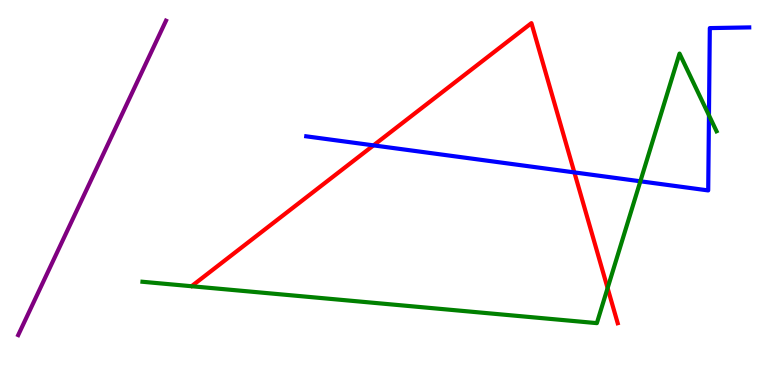[{'lines': ['blue', 'red'], 'intersections': [{'x': 4.82, 'y': 6.22}, {'x': 7.41, 'y': 5.52}]}, {'lines': ['green', 'red'], 'intersections': [{'x': 7.84, 'y': 2.52}]}, {'lines': ['purple', 'red'], 'intersections': []}, {'lines': ['blue', 'green'], 'intersections': [{'x': 8.26, 'y': 5.29}, {'x': 9.15, 'y': 7.0}]}, {'lines': ['blue', 'purple'], 'intersections': []}, {'lines': ['green', 'purple'], 'intersections': []}]